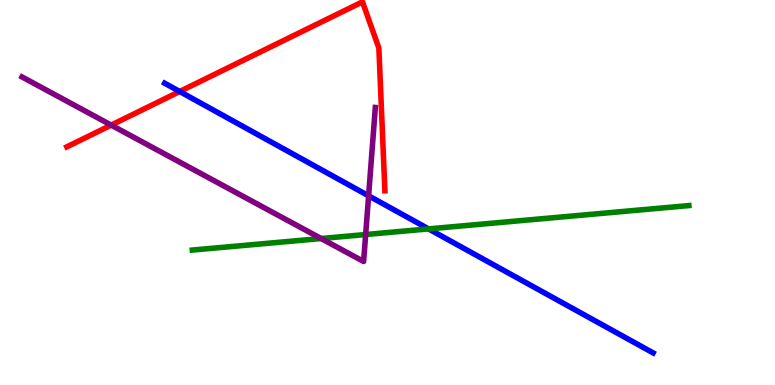[{'lines': ['blue', 'red'], 'intersections': [{'x': 2.32, 'y': 7.62}]}, {'lines': ['green', 'red'], 'intersections': []}, {'lines': ['purple', 'red'], 'intersections': [{'x': 1.43, 'y': 6.75}]}, {'lines': ['blue', 'green'], 'intersections': [{'x': 5.53, 'y': 4.05}]}, {'lines': ['blue', 'purple'], 'intersections': [{'x': 4.76, 'y': 4.91}]}, {'lines': ['green', 'purple'], 'intersections': [{'x': 4.14, 'y': 3.8}, {'x': 4.72, 'y': 3.91}]}]